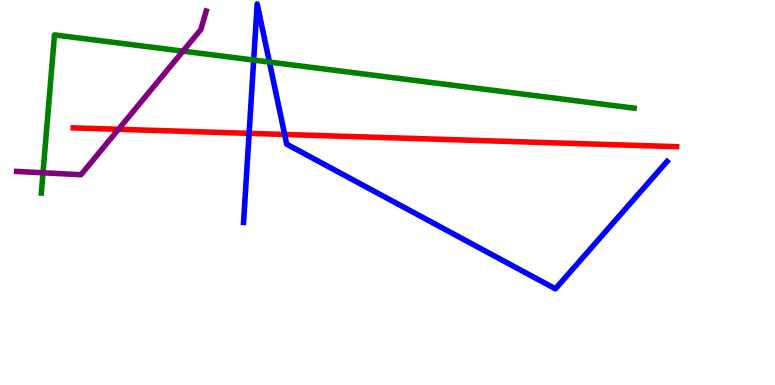[{'lines': ['blue', 'red'], 'intersections': [{'x': 3.21, 'y': 6.54}, {'x': 3.67, 'y': 6.51}]}, {'lines': ['green', 'red'], 'intersections': []}, {'lines': ['purple', 'red'], 'intersections': [{'x': 1.53, 'y': 6.64}]}, {'lines': ['blue', 'green'], 'intersections': [{'x': 3.27, 'y': 8.44}, {'x': 3.48, 'y': 8.39}]}, {'lines': ['blue', 'purple'], 'intersections': []}, {'lines': ['green', 'purple'], 'intersections': [{'x': 0.555, 'y': 5.51}, {'x': 2.36, 'y': 8.67}]}]